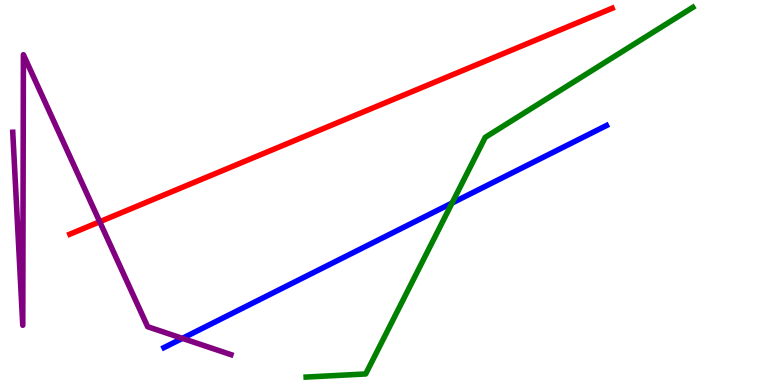[{'lines': ['blue', 'red'], 'intersections': []}, {'lines': ['green', 'red'], 'intersections': []}, {'lines': ['purple', 'red'], 'intersections': [{'x': 1.29, 'y': 4.24}]}, {'lines': ['blue', 'green'], 'intersections': [{'x': 5.83, 'y': 4.73}]}, {'lines': ['blue', 'purple'], 'intersections': [{'x': 2.35, 'y': 1.21}]}, {'lines': ['green', 'purple'], 'intersections': []}]